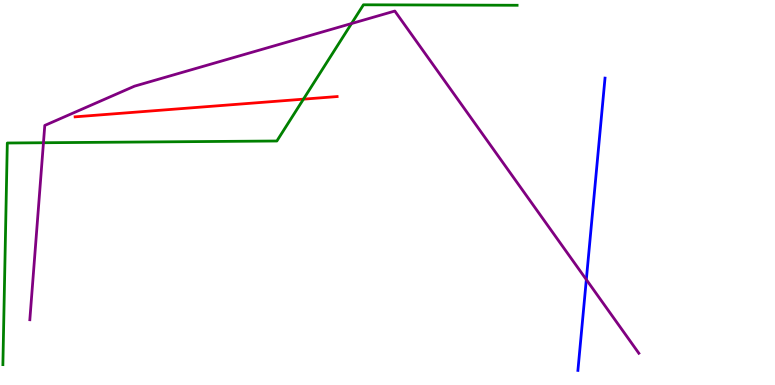[{'lines': ['blue', 'red'], 'intersections': []}, {'lines': ['green', 'red'], 'intersections': [{'x': 3.92, 'y': 7.42}]}, {'lines': ['purple', 'red'], 'intersections': []}, {'lines': ['blue', 'green'], 'intersections': []}, {'lines': ['blue', 'purple'], 'intersections': [{'x': 7.57, 'y': 2.74}]}, {'lines': ['green', 'purple'], 'intersections': [{'x': 0.561, 'y': 6.29}, {'x': 4.54, 'y': 9.39}]}]